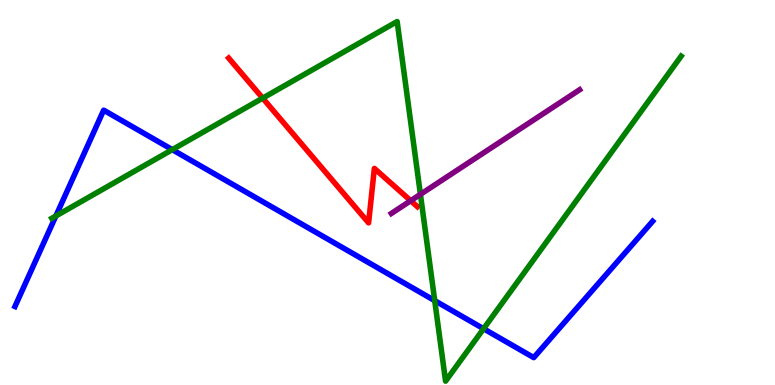[{'lines': ['blue', 'red'], 'intersections': []}, {'lines': ['green', 'red'], 'intersections': [{'x': 3.39, 'y': 7.45}]}, {'lines': ['purple', 'red'], 'intersections': [{'x': 5.3, 'y': 4.79}]}, {'lines': ['blue', 'green'], 'intersections': [{'x': 0.721, 'y': 4.39}, {'x': 2.22, 'y': 6.11}, {'x': 5.61, 'y': 2.19}, {'x': 6.24, 'y': 1.46}]}, {'lines': ['blue', 'purple'], 'intersections': []}, {'lines': ['green', 'purple'], 'intersections': [{'x': 5.42, 'y': 4.95}]}]